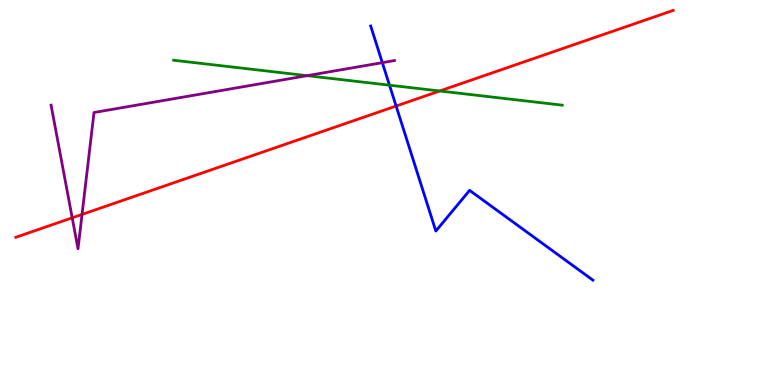[{'lines': ['blue', 'red'], 'intersections': [{'x': 5.11, 'y': 7.25}]}, {'lines': ['green', 'red'], 'intersections': [{'x': 5.67, 'y': 7.64}]}, {'lines': ['purple', 'red'], 'intersections': [{'x': 0.932, 'y': 4.34}, {'x': 1.06, 'y': 4.43}]}, {'lines': ['blue', 'green'], 'intersections': [{'x': 5.03, 'y': 7.79}]}, {'lines': ['blue', 'purple'], 'intersections': [{'x': 4.93, 'y': 8.37}]}, {'lines': ['green', 'purple'], 'intersections': [{'x': 3.96, 'y': 8.03}]}]